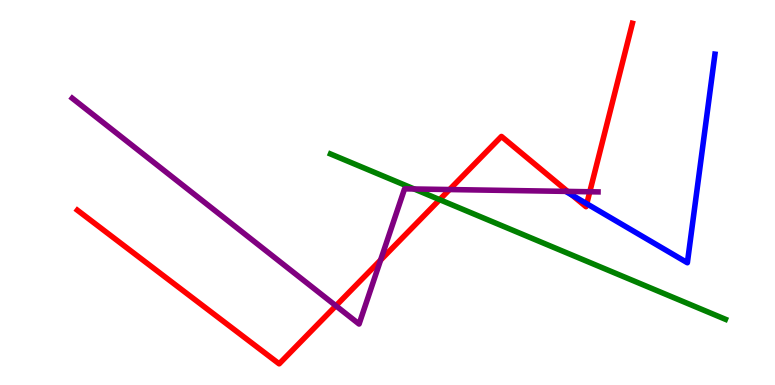[{'lines': ['blue', 'red'], 'intersections': [{'x': 7.38, 'y': 4.93}, {'x': 7.57, 'y': 4.71}]}, {'lines': ['green', 'red'], 'intersections': [{'x': 5.67, 'y': 4.81}]}, {'lines': ['purple', 'red'], 'intersections': [{'x': 4.33, 'y': 2.06}, {'x': 4.91, 'y': 3.25}, {'x': 5.8, 'y': 5.08}, {'x': 7.32, 'y': 5.03}, {'x': 7.61, 'y': 5.02}]}, {'lines': ['blue', 'green'], 'intersections': []}, {'lines': ['blue', 'purple'], 'intersections': []}, {'lines': ['green', 'purple'], 'intersections': [{'x': 5.34, 'y': 5.09}]}]